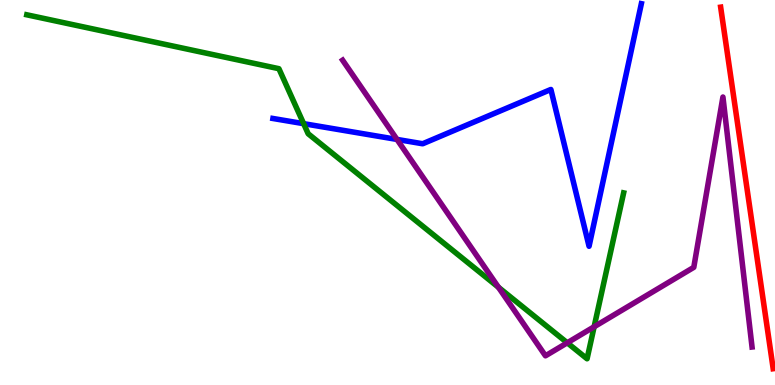[{'lines': ['blue', 'red'], 'intersections': []}, {'lines': ['green', 'red'], 'intersections': []}, {'lines': ['purple', 'red'], 'intersections': []}, {'lines': ['blue', 'green'], 'intersections': [{'x': 3.92, 'y': 6.79}]}, {'lines': ['blue', 'purple'], 'intersections': [{'x': 5.12, 'y': 6.38}]}, {'lines': ['green', 'purple'], 'intersections': [{'x': 6.43, 'y': 2.54}, {'x': 7.32, 'y': 1.1}, {'x': 7.67, 'y': 1.51}]}]